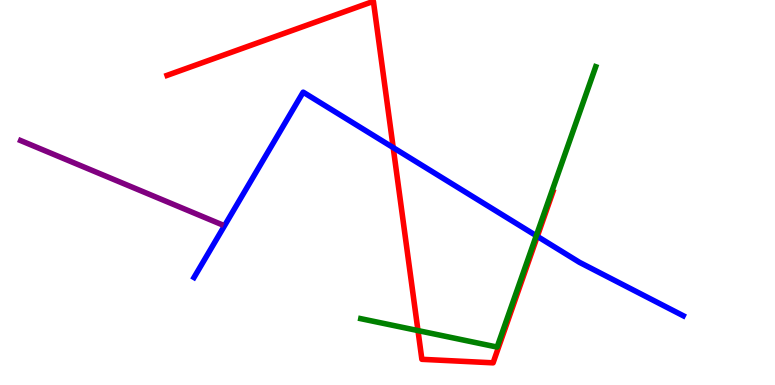[{'lines': ['blue', 'red'], 'intersections': [{'x': 5.07, 'y': 6.17}, {'x': 6.93, 'y': 3.86}]}, {'lines': ['green', 'red'], 'intersections': [{'x': 5.39, 'y': 1.41}]}, {'lines': ['purple', 'red'], 'intersections': []}, {'lines': ['blue', 'green'], 'intersections': [{'x': 6.92, 'y': 3.88}]}, {'lines': ['blue', 'purple'], 'intersections': []}, {'lines': ['green', 'purple'], 'intersections': []}]